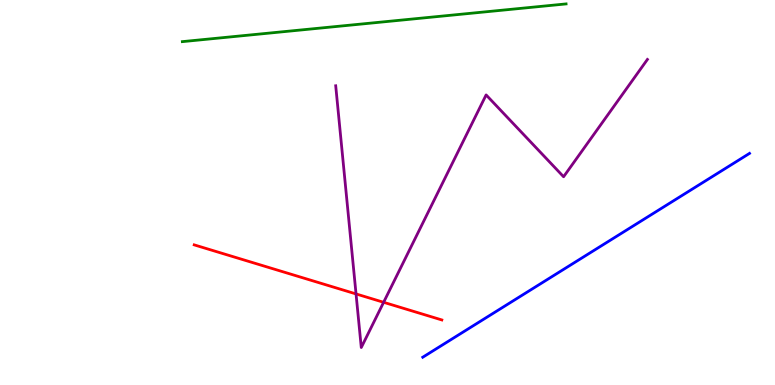[{'lines': ['blue', 'red'], 'intersections': []}, {'lines': ['green', 'red'], 'intersections': []}, {'lines': ['purple', 'red'], 'intersections': [{'x': 4.59, 'y': 2.37}, {'x': 4.95, 'y': 2.15}]}, {'lines': ['blue', 'green'], 'intersections': []}, {'lines': ['blue', 'purple'], 'intersections': []}, {'lines': ['green', 'purple'], 'intersections': []}]